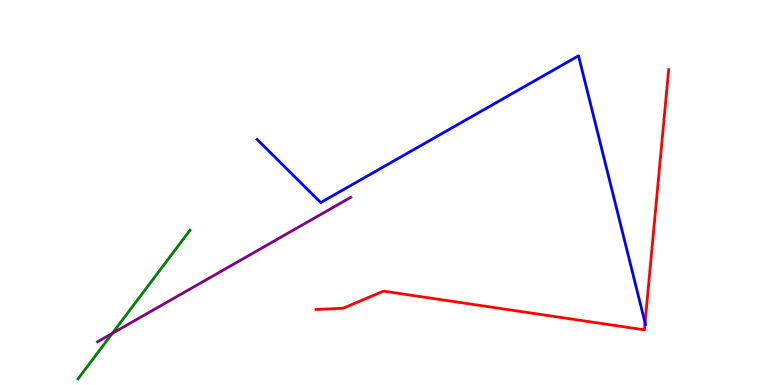[{'lines': ['blue', 'red'], 'intersections': [{'x': 8.32, 'y': 1.62}]}, {'lines': ['green', 'red'], 'intersections': []}, {'lines': ['purple', 'red'], 'intersections': []}, {'lines': ['blue', 'green'], 'intersections': []}, {'lines': ['blue', 'purple'], 'intersections': []}, {'lines': ['green', 'purple'], 'intersections': [{'x': 1.45, 'y': 1.34}]}]